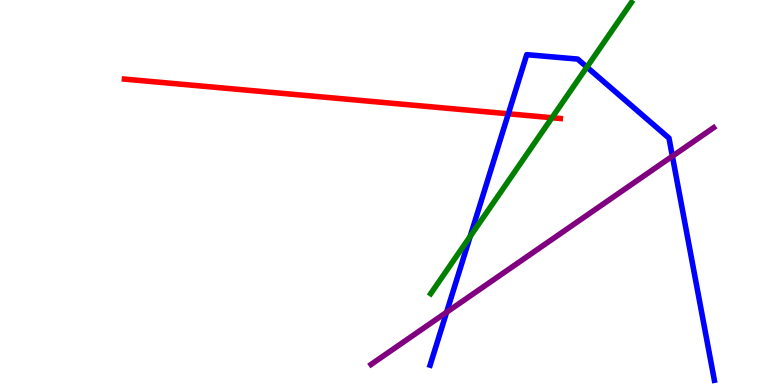[{'lines': ['blue', 'red'], 'intersections': [{'x': 6.56, 'y': 7.04}]}, {'lines': ['green', 'red'], 'intersections': [{'x': 7.12, 'y': 6.94}]}, {'lines': ['purple', 'red'], 'intersections': []}, {'lines': ['blue', 'green'], 'intersections': [{'x': 6.07, 'y': 3.86}, {'x': 7.57, 'y': 8.26}]}, {'lines': ['blue', 'purple'], 'intersections': [{'x': 5.76, 'y': 1.89}, {'x': 8.68, 'y': 5.94}]}, {'lines': ['green', 'purple'], 'intersections': []}]